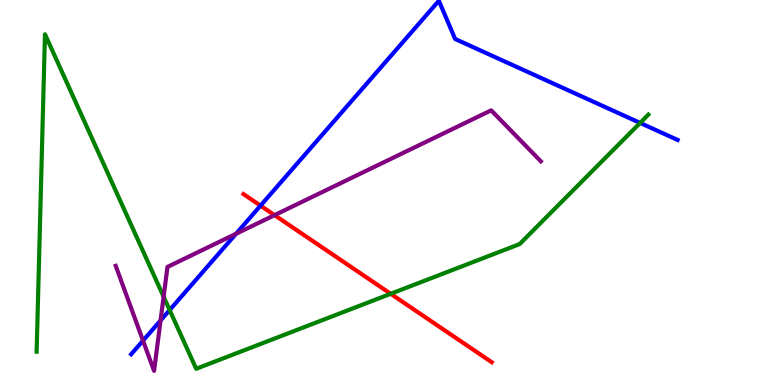[{'lines': ['blue', 'red'], 'intersections': [{'x': 3.36, 'y': 4.66}]}, {'lines': ['green', 'red'], 'intersections': [{'x': 5.04, 'y': 2.37}]}, {'lines': ['purple', 'red'], 'intersections': [{'x': 3.54, 'y': 4.41}]}, {'lines': ['blue', 'green'], 'intersections': [{'x': 2.19, 'y': 1.95}, {'x': 8.26, 'y': 6.81}]}, {'lines': ['blue', 'purple'], 'intersections': [{'x': 1.85, 'y': 1.15}, {'x': 2.07, 'y': 1.68}, {'x': 3.05, 'y': 3.93}]}, {'lines': ['green', 'purple'], 'intersections': [{'x': 2.11, 'y': 2.29}]}]